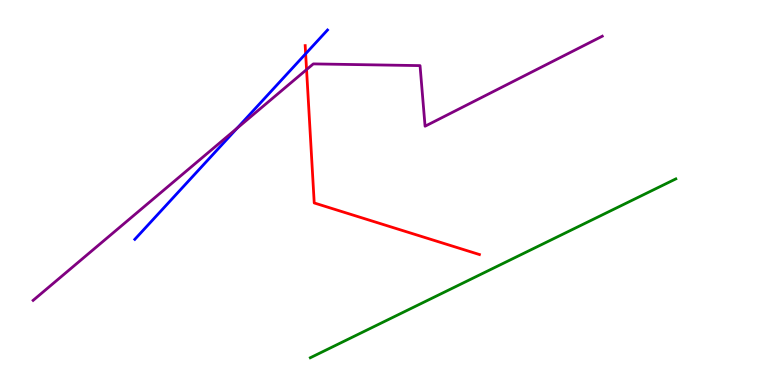[{'lines': ['blue', 'red'], 'intersections': [{'x': 3.94, 'y': 8.6}]}, {'lines': ['green', 'red'], 'intersections': []}, {'lines': ['purple', 'red'], 'intersections': [{'x': 3.96, 'y': 8.19}]}, {'lines': ['blue', 'green'], 'intersections': []}, {'lines': ['blue', 'purple'], 'intersections': [{'x': 3.06, 'y': 6.67}]}, {'lines': ['green', 'purple'], 'intersections': []}]